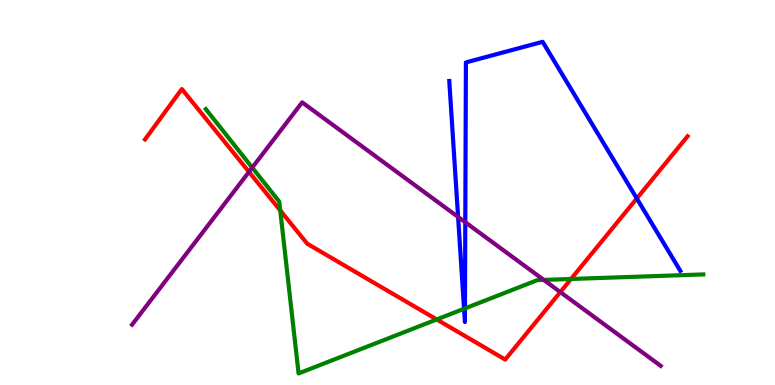[{'lines': ['blue', 'red'], 'intersections': [{'x': 8.22, 'y': 4.85}]}, {'lines': ['green', 'red'], 'intersections': [{'x': 3.62, 'y': 4.53}, {'x': 5.63, 'y': 1.7}, {'x': 7.37, 'y': 2.75}]}, {'lines': ['purple', 'red'], 'intersections': [{'x': 3.21, 'y': 5.54}, {'x': 7.23, 'y': 2.41}]}, {'lines': ['blue', 'green'], 'intersections': [{'x': 5.99, 'y': 1.98}, {'x': 6.0, 'y': 1.99}]}, {'lines': ['blue', 'purple'], 'intersections': [{'x': 5.91, 'y': 4.36}, {'x': 6.0, 'y': 4.23}]}, {'lines': ['green', 'purple'], 'intersections': [{'x': 3.25, 'y': 5.65}, {'x': 7.02, 'y': 2.73}]}]